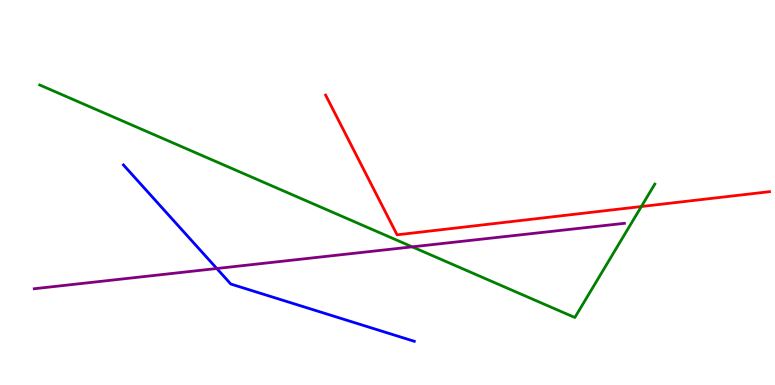[{'lines': ['blue', 'red'], 'intersections': []}, {'lines': ['green', 'red'], 'intersections': [{'x': 8.28, 'y': 4.64}]}, {'lines': ['purple', 'red'], 'intersections': []}, {'lines': ['blue', 'green'], 'intersections': []}, {'lines': ['blue', 'purple'], 'intersections': [{'x': 2.8, 'y': 3.03}]}, {'lines': ['green', 'purple'], 'intersections': [{'x': 5.32, 'y': 3.59}]}]